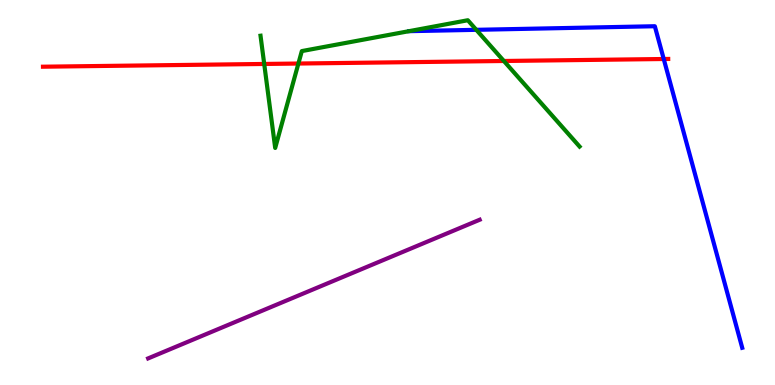[{'lines': ['blue', 'red'], 'intersections': [{'x': 8.56, 'y': 8.47}]}, {'lines': ['green', 'red'], 'intersections': [{'x': 3.41, 'y': 8.34}, {'x': 3.85, 'y': 8.35}, {'x': 6.5, 'y': 8.42}]}, {'lines': ['purple', 'red'], 'intersections': []}, {'lines': ['blue', 'green'], 'intersections': [{'x': 6.15, 'y': 9.23}]}, {'lines': ['blue', 'purple'], 'intersections': []}, {'lines': ['green', 'purple'], 'intersections': []}]